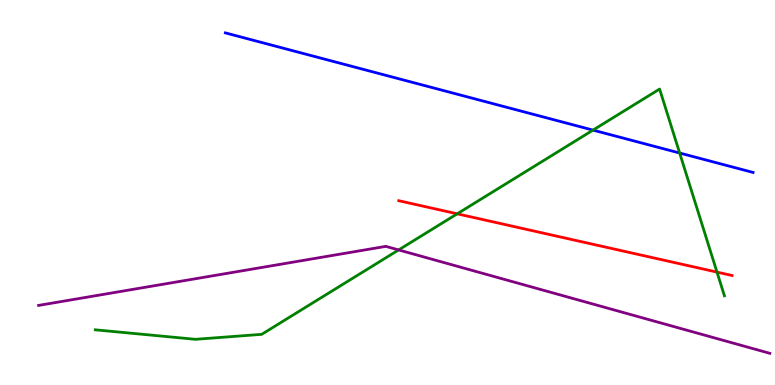[{'lines': ['blue', 'red'], 'intersections': []}, {'lines': ['green', 'red'], 'intersections': [{'x': 5.9, 'y': 4.45}, {'x': 9.25, 'y': 2.93}]}, {'lines': ['purple', 'red'], 'intersections': []}, {'lines': ['blue', 'green'], 'intersections': [{'x': 7.65, 'y': 6.62}, {'x': 8.77, 'y': 6.03}]}, {'lines': ['blue', 'purple'], 'intersections': []}, {'lines': ['green', 'purple'], 'intersections': [{'x': 5.14, 'y': 3.51}]}]